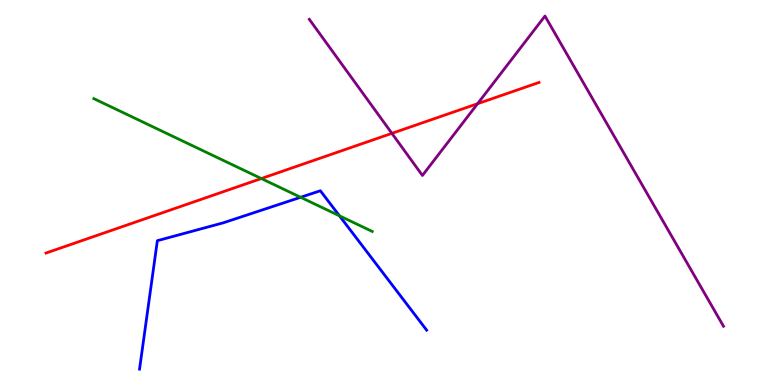[{'lines': ['blue', 'red'], 'intersections': []}, {'lines': ['green', 'red'], 'intersections': [{'x': 3.37, 'y': 5.36}]}, {'lines': ['purple', 'red'], 'intersections': [{'x': 5.06, 'y': 6.54}, {'x': 6.16, 'y': 7.31}]}, {'lines': ['blue', 'green'], 'intersections': [{'x': 3.88, 'y': 4.88}, {'x': 4.38, 'y': 4.39}]}, {'lines': ['blue', 'purple'], 'intersections': []}, {'lines': ['green', 'purple'], 'intersections': []}]